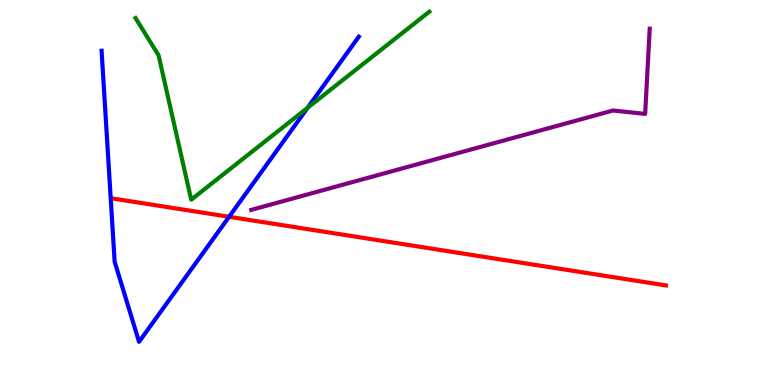[{'lines': ['blue', 'red'], 'intersections': [{'x': 2.96, 'y': 4.37}]}, {'lines': ['green', 'red'], 'intersections': []}, {'lines': ['purple', 'red'], 'intersections': []}, {'lines': ['blue', 'green'], 'intersections': [{'x': 3.97, 'y': 7.2}]}, {'lines': ['blue', 'purple'], 'intersections': []}, {'lines': ['green', 'purple'], 'intersections': []}]